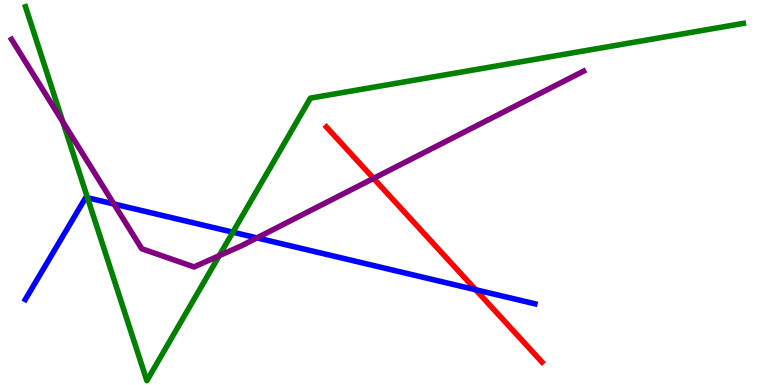[{'lines': ['blue', 'red'], 'intersections': [{'x': 6.14, 'y': 2.47}]}, {'lines': ['green', 'red'], 'intersections': []}, {'lines': ['purple', 'red'], 'intersections': [{'x': 4.82, 'y': 5.37}]}, {'lines': ['blue', 'green'], 'intersections': [{'x': 1.13, 'y': 4.86}, {'x': 3.0, 'y': 3.97}]}, {'lines': ['blue', 'purple'], 'intersections': [{'x': 1.47, 'y': 4.7}, {'x': 3.32, 'y': 3.82}]}, {'lines': ['green', 'purple'], 'intersections': [{'x': 0.812, 'y': 6.83}, {'x': 2.83, 'y': 3.36}]}]